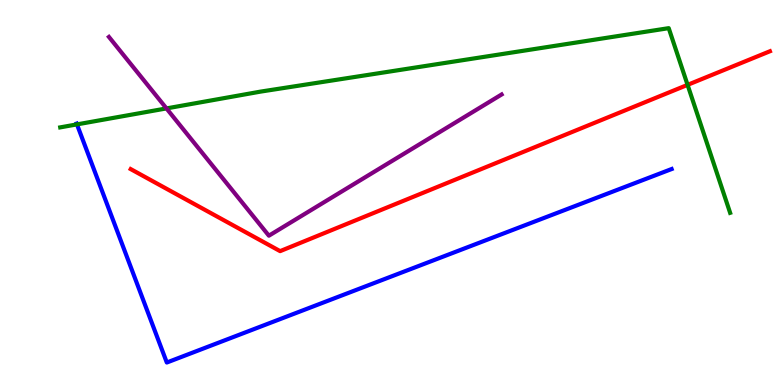[{'lines': ['blue', 'red'], 'intersections': []}, {'lines': ['green', 'red'], 'intersections': [{'x': 8.87, 'y': 7.8}]}, {'lines': ['purple', 'red'], 'intersections': []}, {'lines': ['blue', 'green'], 'intersections': [{'x': 0.993, 'y': 6.77}]}, {'lines': ['blue', 'purple'], 'intersections': []}, {'lines': ['green', 'purple'], 'intersections': [{'x': 2.15, 'y': 7.18}]}]